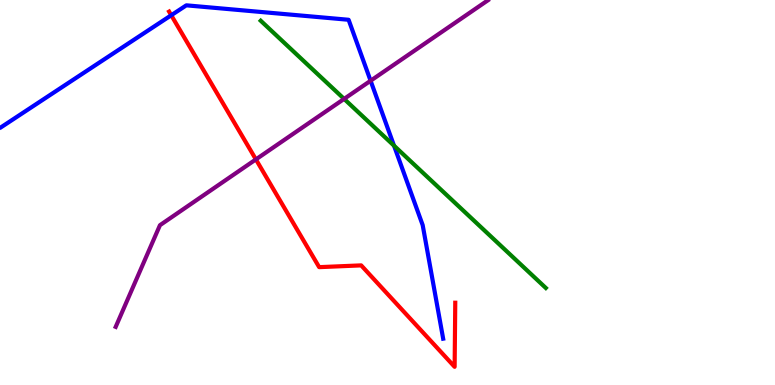[{'lines': ['blue', 'red'], 'intersections': [{'x': 2.21, 'y': 9.6}]}, {'lines': ['green', 'red'], 'intersections': []}, {'lines': ['purple', 'red'], 'intersections': [{'x': 3.3, 'y': 5.86}]}, {'lines': ['blue', 'green'], 'intersections': [{'x': 5.08, 'y': 6.22}]}, {'lines': ['blue', 'purple'], 'intersections': [{'x': 4.78, 'y': 7.9}]}, {'lines': ['green', 'purple'], 'intersections': [{'x': 4.44, 'y': 7.43}]}]